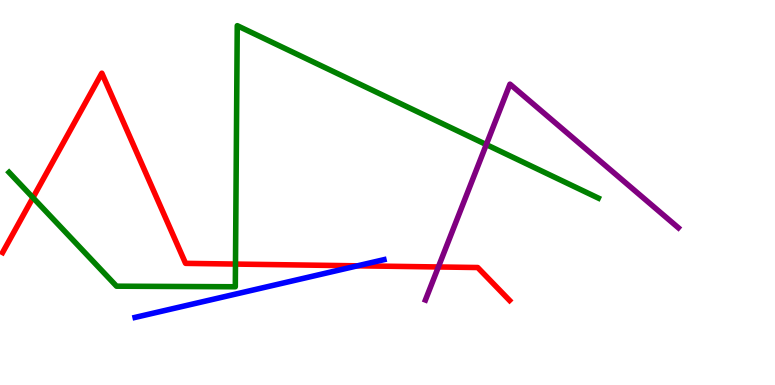[{'lines': ['blue', 'red'], 'intersections': [{'x': 4.61, 'y': 3.1}]}, {'lines': ['green', 'red'], 'intersections': [{'x': 0.425, 'y': 4.87}, {'x': 3.04, 'y': 3.14}]}, {'lines': ['purple', 'red'], 'intersections': [{'x': 5.66, 'y': 3.07}]}, {'lines': ['blue', 'green'], 'intersections': []}, {'lines': ['blue', 'purple'], 'intersections': []}, {'lines': ['green', 'purple'], 'intersections': [{'x': 6.27, 'y': 6.24}]}]